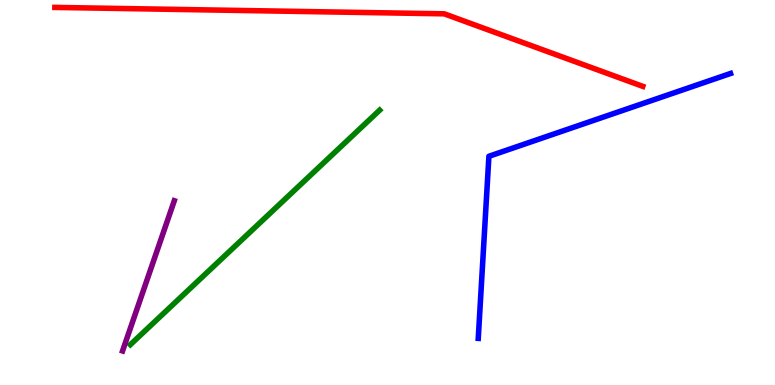[{'lines': ['blue', 'red'], 'intersections': []}, {'lines': ['green', 'red'], 'intersections': []}, {'lines': ['purple', 'red'], 'intersections': []}, {'lines': ['blue', 'green'], 'intersections': []}, {'lines': ['blue', 'purple'], 'intersections': []}, {'lines': ['green', 'purple'], 'intersections': []}]